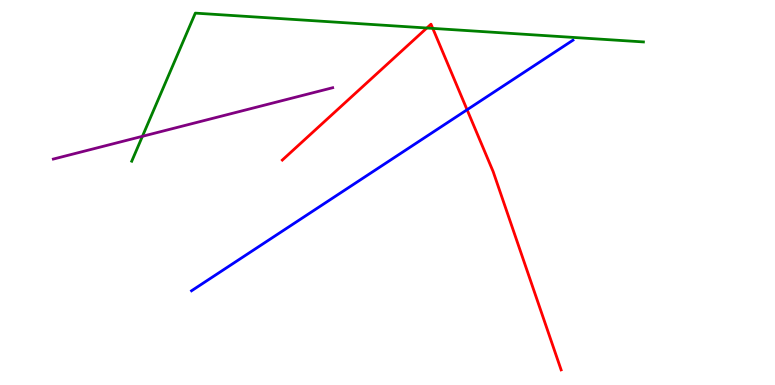[{'lines': ['blue', 'red'], 'intersections': [{'x': 6.03, 'y': 7.15}]}, {'lines': ['green', 'red'], 'intersections': [{'x': 5.51, 'y': 9.27}, {'x': 5.58, 'y': 9.26}]}, {'lines': ['purple', 'red'], 'intersections': []}, {'lines': ['blue', 'green'], 'intersections': []}, {'lines': ['blue', 'purple'], 'intersections': []}, {'lines': ['green', 'purple'], 'intersections': [{'x': 1.84, 'y': 6.46}]}]